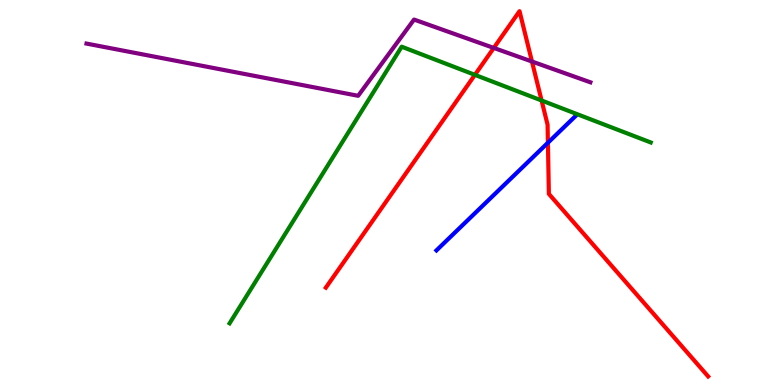[{'lines': ['blue', 'red'], 'intersections': [{'x': 7.07, 'y': 6.29}]}, {'lines': ['green', 'red'], 'intersections': [{'x': 6.13, 'y': 8.06}, {'x': 6.99, 'y': 7.39}]}, {'lines': ['purple', 'red'], 'intersections': [{'x': 6.37, 'y': 8.76}, {'x': 6.86, 'y': 8.4}]}, {'lines': ['blue', 'green'], 'intersections': []}, {'lines': ['blue', 'purple'], 'intersections': []}, {'lines': ['green', 'purple'], 'intersections': []}]